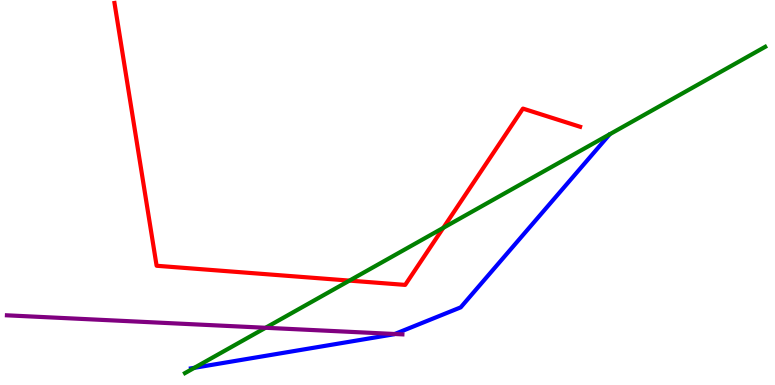[{'lines': ['blue', 'red'], 'intersections': []}, {'lines': ['green', 'red'], 'intersections': [{'x': 4.51, 'y': 2.71}, {'x': 5.72, 'y': 4.08}]}, {'lines': ['purple', 'red'], 'intersections': []}, {'lines': ['blue', 'green'], 'intersections': [{'x': 2.51, 'y': 0.447}]}, {'lines': ['blue', 'purple'], 'intersections': [{'x': 5.09, 'y': 1.32}]}, {'lines': ['green', 'purple'], 'intersections': [{'x': 3.43, 'y': 1.49}]}]